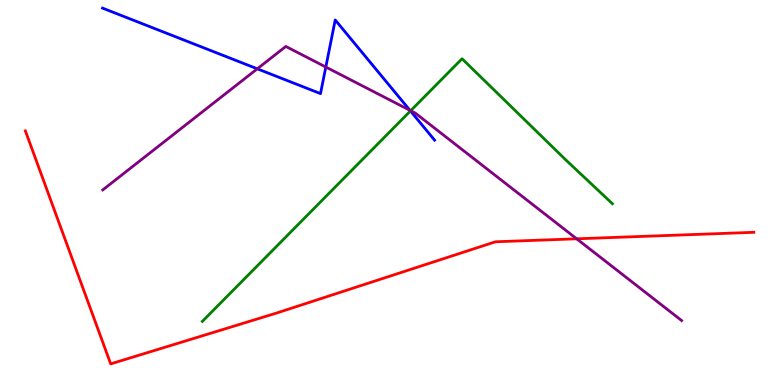[{'lines': ['blue', 'red'], 'intersections': []}, {'lines': ['green', 'red'], 'intersections': []}, {'lines': ['purple', 'red'], 'intersections': [{'x': 7.44, 'y': 3.8}]}, {'lines': ['blue', 'green'], 'intersections': [{'x': 5.3, 'y': 7.12}]}, {'lines': ['blue', 'purple'], 'intersections': [{'x': 3.32, 'y': 8.21}, {'x': 4.2, 'y': 8.26}, {'x': 5.29, 'y': 7.13}]}, {'lines': ['green', 'purple'], 'intersections': [{'x': 5.3, 'y': 7.12}]}]